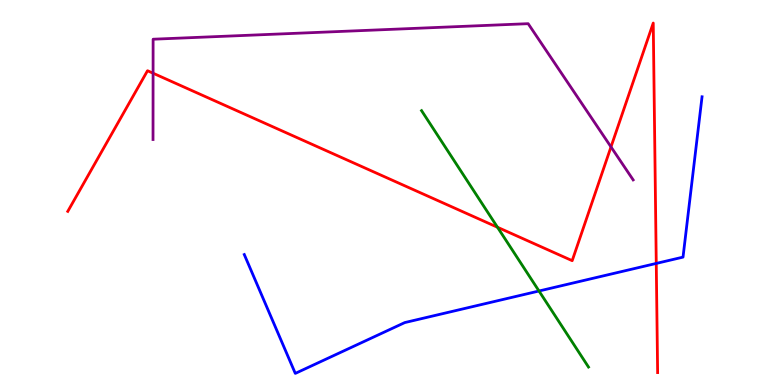[{'lines': ['blue', 'red'], 'intersections': [{'x': 8.47, 'y': 3.16}]}, {'lines': ['green', 'red'], 'intersections': [{'x': 6.42, 'y': 4.1}]}, {'lines': ['purple', 'red'], 'intersections': [{'x': 1.98, 'y': 8.1}, {'x': 7.88, 'y': 6.18}]}, {'lines': ['blue', 'green'], 'intersections': [{'x': 6.95, 'y': 2.44}]}, {'lines': ['blue', 'purple'], 'intersections': []}, {'lines': ['green', 'purple'], 'intersections': []}]